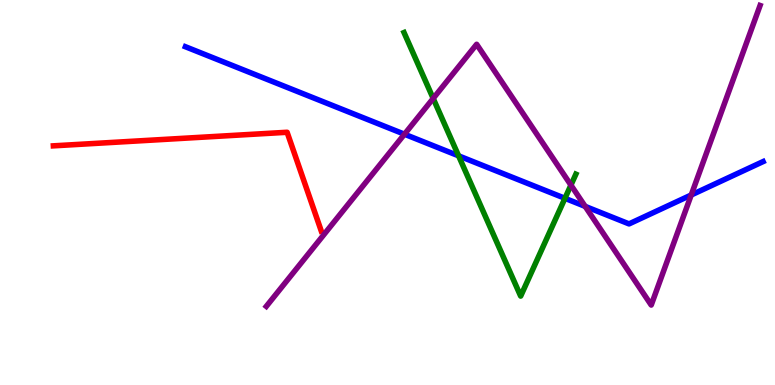[{'lines': ['blue', 'red'], 'intersections': []}, {'lines': ['green', 'red'], 'intersections': []}, {'lines': ['purple', 'red'], 'intersections': []}, {'lines': ['blue', 'green'], 'intersections': [{'x': 5.92, 'y': 5.95}, {'x': 7.29, 'y': 4.85}]}, {'lines': ['blue', 'purple'], 'intersections': [{'x': 5.22, 'y': 6.51}, {'x': 7.55, 'y': 4.64}, {'x': 8.92, 'y': 4.94}]}, {'lines': ['green', 'purple'], 'intersections': [{'x': 5.59, 'y': 7.44}, {'x': 7.37, 'y': 5.19}]}]